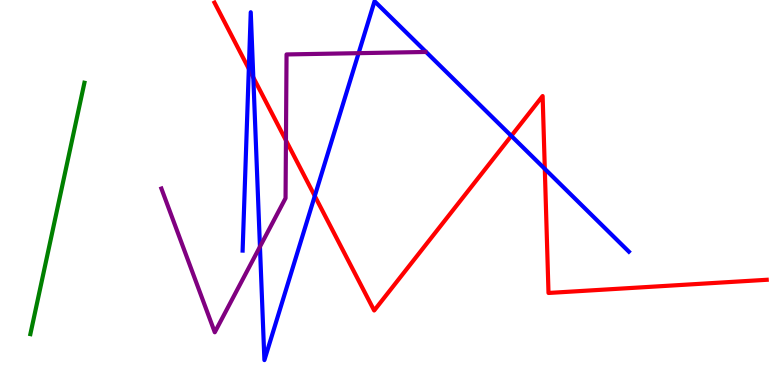[{'lines': ['blue', 'red'], 'intersections': [{'x': 3.21, 'y': 8.21}, {'x': 3.27, 'y': 7.99}, {'x': 4.06, 'y': 4.91}, {'x': 6.6, 'y': 6.47}, {'x': 7.03, 'y': 5.61}]}, {'lines': ['green', 'red'], 'intersections': []}, {'lines': ['purple', 'red'], 'intersections': [{'x': 3.69, 'y': 6.35}]}, {'lines': ['blue', 'green'], 'intersections': []}, {'lines': ['blue', 'purple'], 'intersections': [{'x': 3.35, 'y': 3.59}, {'x': 4.63, 'y': 8.62}]}, {'lines': ['green', 'purple'], 'intersections': []}]